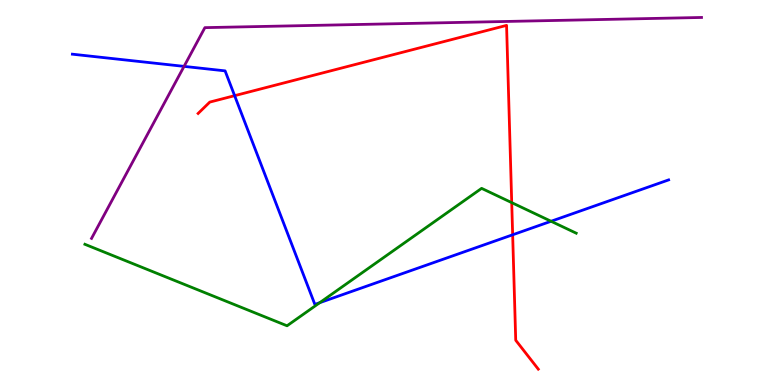[{'lines': ['blue', 'red'], 'intersections': [{'x': 3.03, 'y': 7.52}, {'x': 6.61, 'y': 3.9}]}, {'lines': ['green', 'red'], 'intersections': [{'x': 6.6, 'y': 4.74}]}, {'lines': ['purple', 'red'], 'intersections': []}, {'lines': ['blue', 'green'], 'intersections': [{'x': 4.13, 'y': 2.14}, {'x': 7.11, 'y': 4.25}]}, {'lines': ['blue', 'purple'], 'intersections': [{'x': 2.37, 'y': 8.28}]}, {'lines': ['green', 'purple'], 'intersections': []}]